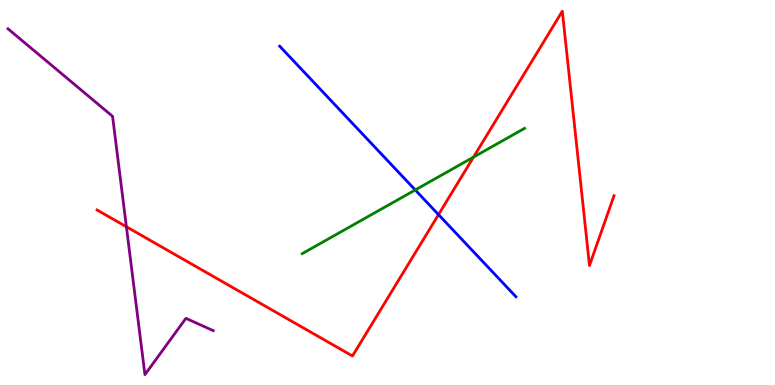[{'lines': ['blue', 'red'], 'intersections': [{'x': 5.66, 'y': 4.43}]}, {'lines': ['green', 'red'], 'intersections': [{'x': 6.11, 'y': 5.92}]}, {'lines': ['purple', 'red'], 'intersections': [{'x': 1.63, 'y': 4.11}]}, {'lines': ['blue', 'green'], 'intersections': [{'x': 5.36, 'y': 5.07}]}, {'lines': ['blue', 'purple'], 'intersections': []}, {'lines': ['green', 'purple'], 'intersections': []}]